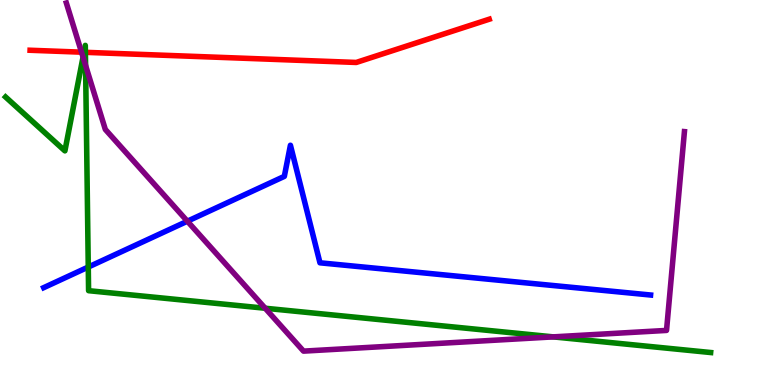[{'lines': ['blue', 'red'], 'intersections': []}, {'lines': ['green', 'red'], 'intersections': [{'x': 1.08, 'y': 8.64}, {'x': 1.1, 'y': 8.64}]}, {'lines': ['purple', 'red'], 'intersections': [{'x': 1.05, 'y': 8.64}]}, {'lines': ['blue', 'green'], 'intersections': [{'x': 1.14, 'y': 3.06}]}, {'lines': ['blue', 'purple'], 'intersections': [{'x': 2.42, 'y': 4.25}]}, {'lines': ['green', 'purple'], 'intersections': [{'x': 1.07, 'y': 8.52}, {'x': 1.1, 'y': 8.3}, {'x': 3.42, 'y': 1.99}, {'x': 7.14, 'y': 1.25}]}]